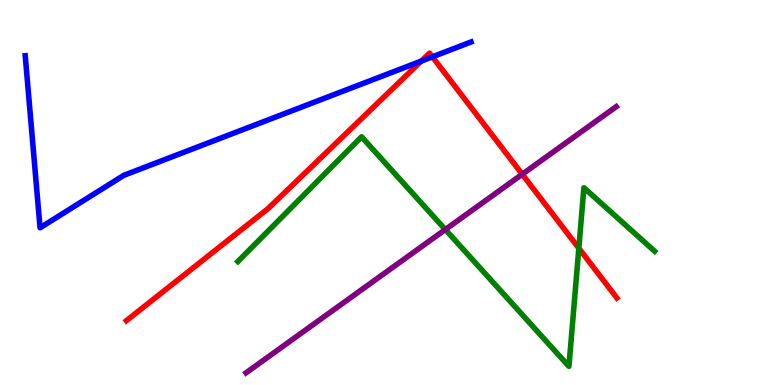[{'lines': ['blue', 'red'], 'intersections': [{'x': 5.44, 'y': 8.41}, {'x': 5.58, 'y': 8.52}]}, {'lines': ['green', 'red'], 'intersections': [{'x': 7.47, 'y': 3.55}]}, {'lines': ['purple', 'red'], 'intersections': [{'x': 6.74, 'y': 5.47}]}, {'lines': ['blue', 'green'], 'intersections': []}, {'lines': ['blue', 'purple'], 'intersections': []}, {'lines': ['green', 'purple'], 'intersections': [{'x': 5.75, 'y': 4.04}]}]